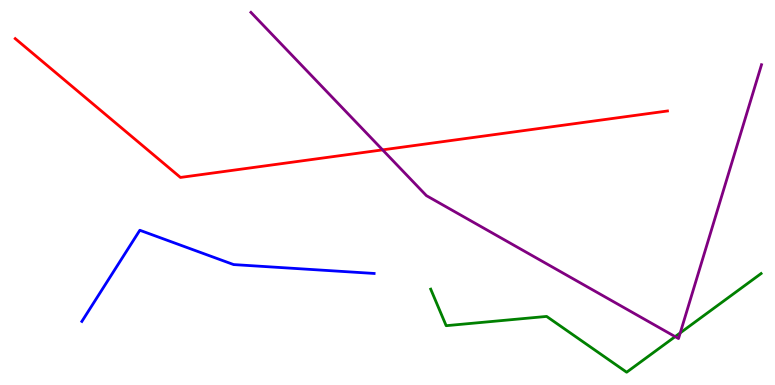[{'lines': ['blue', 'red'], 'intersections': []}, {'lines': ['green', 'red'], 'intersections': []}, {'lines': ['purple', 'red'], 'intersections': [{'x': 4.94, 'y': 6.11}]}, {'lines': ['blue', 'green'], 'intersections': []}, {'lines': ['blue', 'purple'], 'intersections': []}, {'lines': ['green', 'purple'], 'intersections': [{'x': 8.71, 'y': 1.26}, {'x': 8.78, 'y': 1.35}]}]